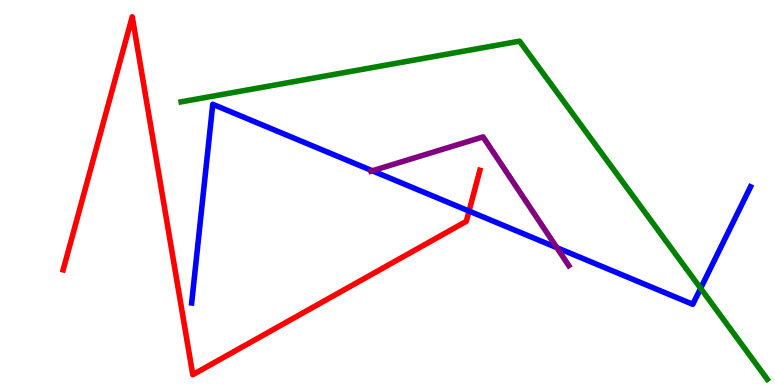[{'lines': ['blue', 'red'], 'intersections': [{'x': 6.05, 'y': 4.52}]}, {'lines': ['green', 'red'], 'intersections': []}, {'lines': ['purple', 'red'], 'intersections': []}, {'lines': ['blue', 'green'], 'intersections': [{'x': 9.04, 'y': 2.51}]}, {'lines': ['blue', 'purple'], 'intersections': [{'x': 4.8, 'y': 5.56}, {'x': 7.18, 'y': 3.57}]}, {'lines': ['green', 'purple'], 'intersections': []}]